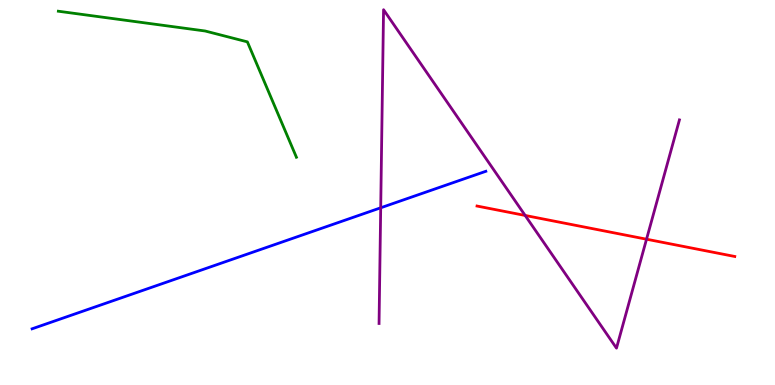[{'lines': ['blue', 'red'], 'intersections': []}, {'lines': ['green', 'red'], 'intersections': []}, {'lines': ['purple', 'red'], 'intersections': [{'x': 6.78, 'y': 4.4}, {'x': 8.34, 'y': 3.79}]}, {'lines': ['blue', 'green'], 'intersections': []}, {'lines': ['blue', 'purple'], 'intersections': [{'x': 4.91, 'y': 4.6}]}, {'lines': ['green', 'purple'], 'intersections': []}]